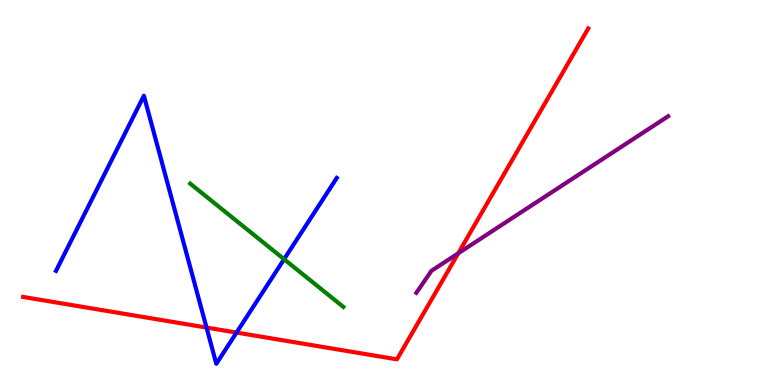[{'lines': ['blue', 'red'], 'intersections': [{'x': 2.66, 'y': 1.49}, {'x': 3.05, 'y': 1.36}]}, {'lines': ['green', 'red'], 'intersections': []}, {'lines': ['purple', 'red'], 'intersections': [{'x': 5.91, 'y': 3.42}]}, {'lines': ['blue', 'green'], 'intersections': [{'x': 3.67, 'y': 3.27}]}, {'lines': ['blue', 'purple'], 'intersections': []}, {'lines': ['green', 'purple'], 'intersections': []}]